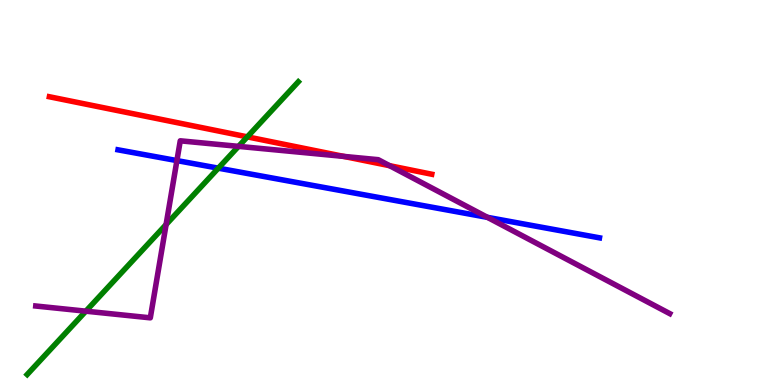[{'lines': ['blue', 'red'], 'intersections': []}, {'lines': ['green', 'red'], 'intersections': [{'x': 3.19, 'y': 6.45}]}, {'lines': ['purple', 'red'], 'intersections': [{'x': 4.44, 'y': 5.94}, {'x': 5.03, 'y': 5.7}]}, {'lines': ['blue', 'green'], 'intersections': [{'x': 2.82, 'y': 5.63}]}, {'lines': ['blue', 'purple'], 'intersections': [{'x': 2.28, 'y': 5.83}, {'x': 6.29, 'y': 4.35}]}, {'lines': ['green', 'purple'], 'intersections': [{'x': 1.11, 'y': 1.92}, {'x': 2.14, 'y': 4.17}, {'x': 3.08, 'y': 6.2}]}]